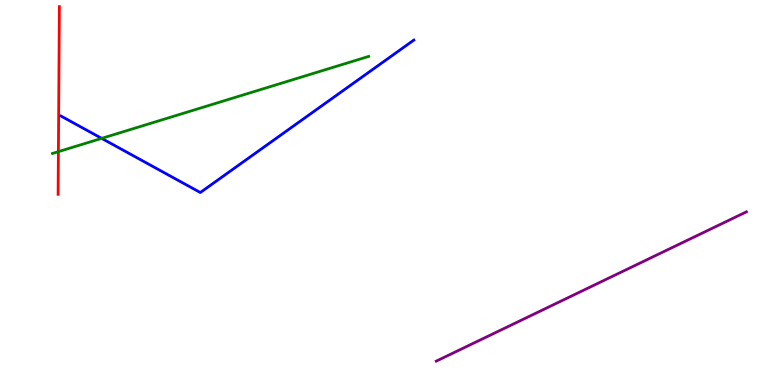[{'lines': ['blue', 'red'], 'intersections': []}, {'lines': ['green', 'red'], 'intersections': [{'x': 0.754, 'y': 6.06}]}, {'lines': ['purple', 'red'], 'intersections': []}, {'lines': ['blue', 'green'], 'intersections': [{'x': 1.31, 'y': 6.41}]}, {'lines': ['blue', 'purple'], 'intersections': []}, {'lines': ['green', 'purple'], 'intersections': []}]